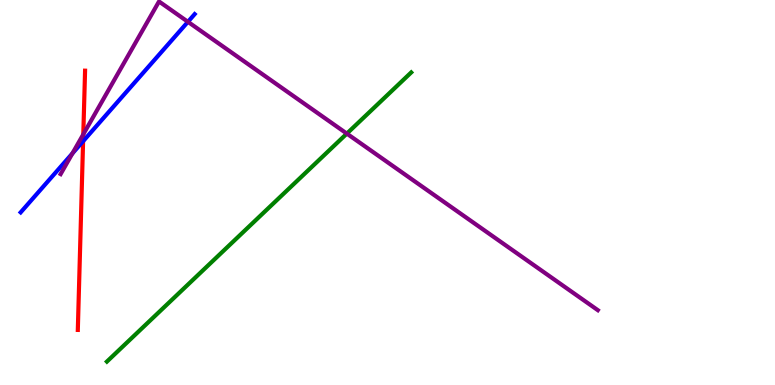[{'lines': ['blue', 'red'], 'intersections': [{'x': 1.07, 'y': 6.33}]}, {'lines': ['green', 'red'], 'intersections': []}, {'lines': ['purple', 'red'], 'intersections': [{'x': 1.07, 'y': 6.51}]}, {'lines': ['blue', 'green'], 'intersections': []}, {'lines': ['blue', 'purple'], 'intersections': [{'x': 0.934, 'y': 6.02}, {'x': 2.42, 'y': 9.43}]}, {'lines': ['green', 'purple'], 'intersections': [{'x': 4.48, 'y': 6.53}]}]